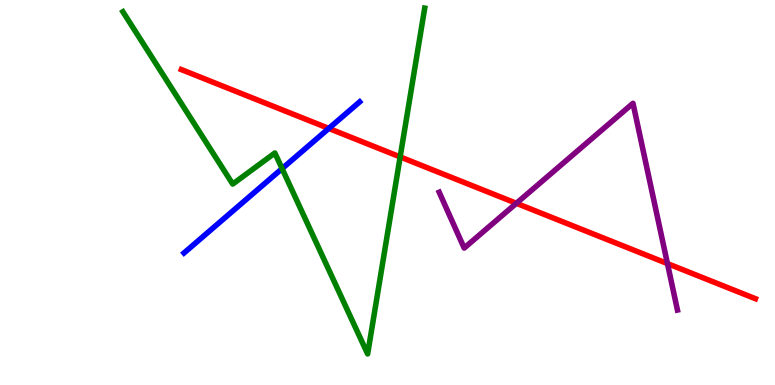[{'lines': ['blue', 'red'], 'intersections': [{'x': 4.24, 'y': 6.66}]}, {'lines': ['green', 'red'], 'intersections': [{'x': 5.16, 'y': 5.92}]}, {'lines': ['purple', 'red'], 'intersections': [{'x': 6.66, 'y': 4.72}, {'x': 8.61, 'y': 3.15}]}, {'lines': ['blue', 'green'], 'intersections': [{'x': 3.64, 'y': 5.62}]}, {'lines': ['blue', 'purple'], 'intersections': []}, {'lines': ['green', 'purple'], 'intersections': []}]